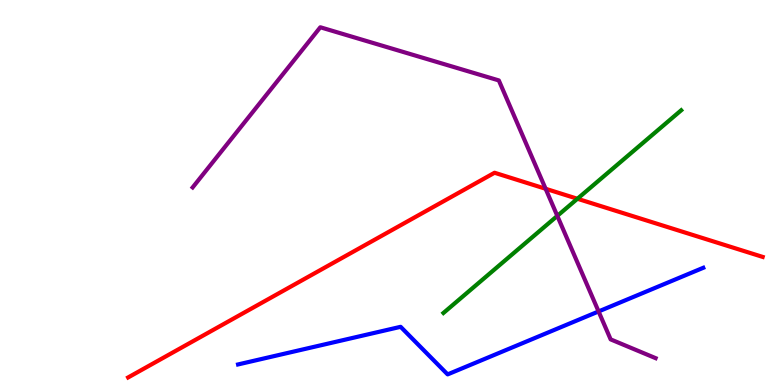[{'lines': ['blue', 'red'], 'intersections': []}, {'lines': ['green', 'red'], 'intersections': [{'x': 7.45, 'y': 4.84}]}, {'lines': ['purple', 'red'], 'intersections': [{'x': 7.04, 'y': 5.1}]}, {'lines': ['blue', 'green'], 'intersections': []}, {'lines': ['blue', 'purple'], 'intersections': [{'x': 7.72, 'y': 1.91}]}, {'lines': ['green', 'purple'], 'intersections': [{'x': 7.19, 'y': 4.39}]}]